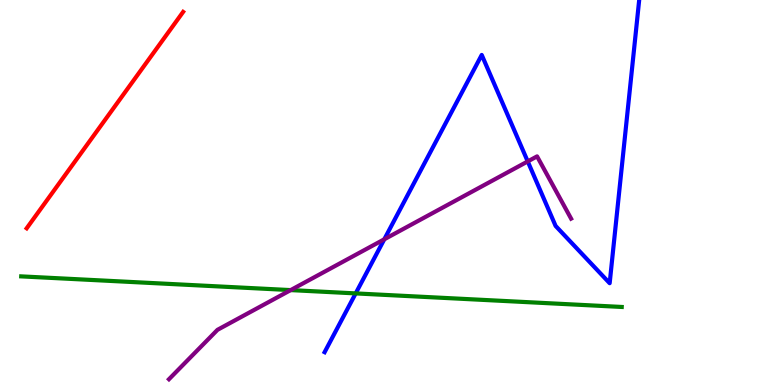[{'lines': ['blue', 'red'], 'intersections': []}, {'lines': ['green', 'red'], 'intersections': []}, {'lines': ['purple', 'red'], 'intersections': []}, {'lines': ['blue', 'green'], 'intersections': [{'x': 4.59, 'y': 2.38}]}, {'lines': ['blue', 'purple'], 'intersections': [{'x': 4.96, 'y': 3.78}, {'x': 6.81, 'y': 5.81}]}, {'lines': ['green', 'purple'], 'intersections': [{'x': 3.75, 'y': 2.46}]}]